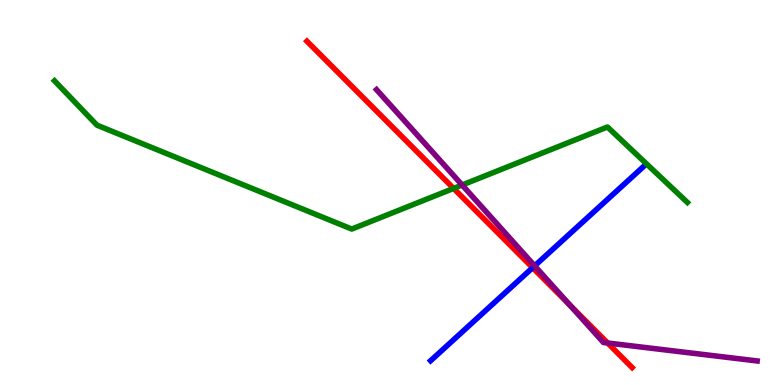[{'lines': ['blue', 'red'], 'intersections': [{'x': 6.87, 'y': 3.05}]}, {'lines': ['green', 'red'], 'intersections': [{'x': 5.85, 'y': 5.11}]}, {'lines': ['purple', 'red'], 'intersections': [{'x': 7.35, 'y': 2.07}, {'x': 7.84, 'y': 1.09}]}, {'lines': ['blue', 'green'], 'intersections': []}, {'lines': ['blue', 'purple'], 'intersections': [{'x': 6.9, 'y': 3.1}]}, {'lines': ['green', 'purple'], 'intersections': [{'x': 5.96, 'y': 5.19}]}]